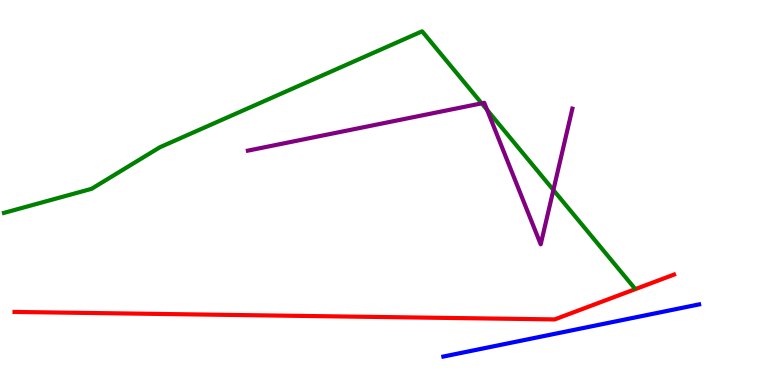[{'lines': ['blue', 'red'], 'intersections': []}, {'lines': ['green', 'red'], 'intersections': []}, {'lines': ['purple', 'red'], 'intersections': []}, {'lines': ['blue', 'green'], 'intersections': []}, {'lines': ['blue', 'purple'], 'intersections': []}, {'lines': ['green', 'purple'], 'intersections': [{'x': 6.22, 'y': 7.32}, {'x': 6.29, 'y': 7.15}, {'x': 7.14, 'y': 5.06}]}]